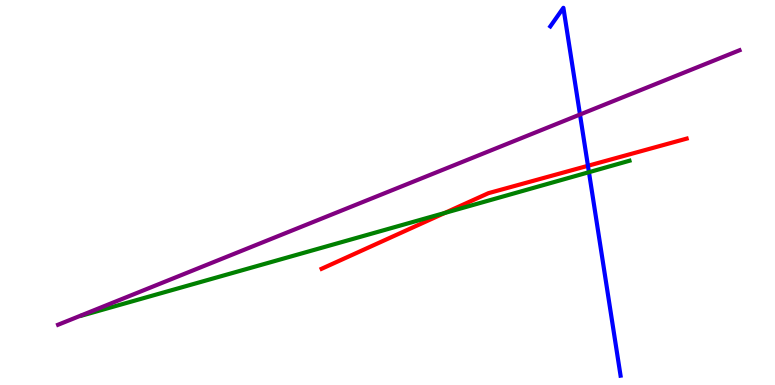[{'lines': ['blue', 'red'], 'intersections': [{'x': 7.59, 'y': 5.69}]}, {'lines': ['green', 'red'], 'intersections': [{'x': 5.74, 'y': 4.47}]}, {'lines': ['purple', 'red'], 'intersections': []}, {'lines': ['blue', 'green'], 'intersections': [{'x': 7.6, 'y': 5.53}]}, {'lines': ['blue', 'purple'], 'intersections': [{'x': 7.48, 'y': 7.03}]}, {'lines': ['green', 'purple'], 'intersections': []}]